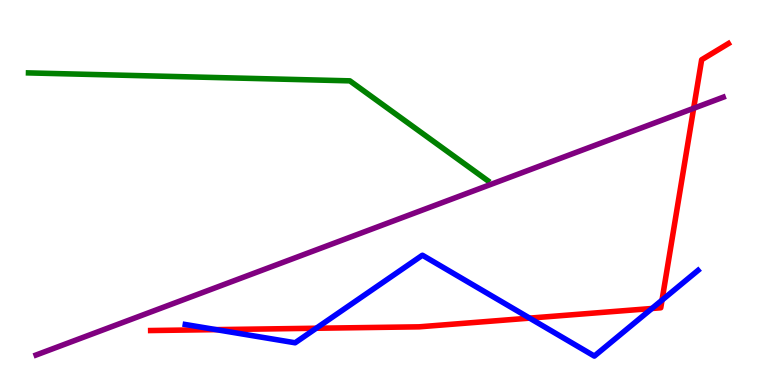[{'lines': ['blue', 'red'], 'intersections': [{'x': 2.79, 'y': 1.44}, {'x': 4.08, 'y': 1.47}, {'x': 6.83, 'y': 1.74}, {'x': 8.41, 'y': 1.99}, {'x': 8.54, 'y': 2.2}]}, {'lines': ['green', 'red'], 'intersections': []}, {'lines': ['purple', 'red'], 'intersections': [{'x': 8.95, 'y': 7.19}]}, {'lines': ['blue', 'green'], 'intersections': []}, {'lines': ['blue', 'purple'], 'intersections': []}, {'lines': ['green', 'purple'], 'intersections': []}]